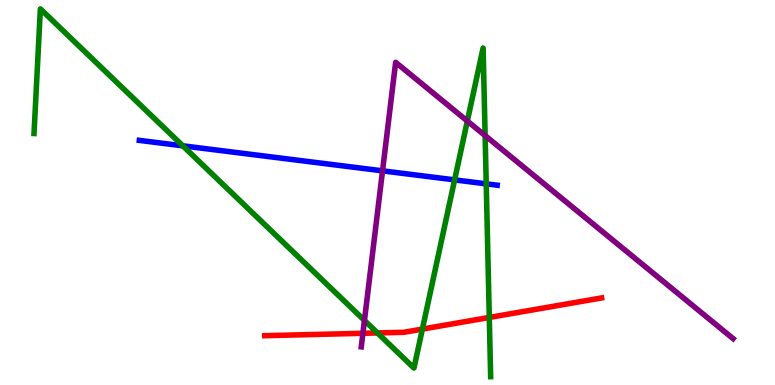[{'lines': ['blue', 'red'], 'intersections': []}, {'lines': ['green', 'red'], 'intersections': [{'x': 4.87, 'y': 1.35}, {'x': 5.45, 'y': 1.45}, {'x': 6.31, 'y': 1.75}]}, {'lines': ['purple', 'red'], 'intersections': [{'x': 4.68, 'y': 1.34}]}, {'lines': ['blue', 'green'], 'intersections': [{'x': 2.36, 'y': 6.21}, {'x': 5.87, 'y': 5.33}, {'x': 6.27, 'y': 5.22}]}, {'lines': ['blue', 'purple'], 'intersections': [{'x': 4.94, 'y': 5.56}]}, {'lines': ['green', 'purple'], 'intersections': [{'x': 4.7, 'y': 1.68}, {'x': 6.03, 'y': 6.86}, {'x': 6.26, 'y': 6.48}]}]